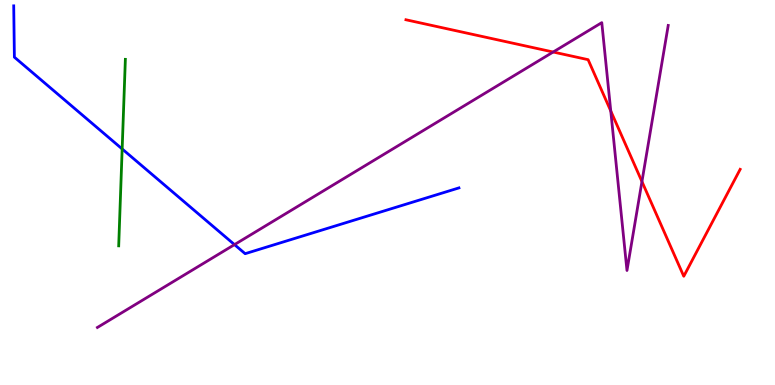[{'lines': ['blue', 'red'], 'intersections': []}, {'lines': ['green', 'red'], 'intersections': []}, {'lines': ['purple', 'red'], 'intersections': [{'x': 7.14, 'y': 8.65}, {'x': 7.88, 'y': 7.12}, {'x': 8.28, 'y': 5.28}]}, {'lines': ['blue', 'green'], 'intersections': [{'x': 1.58, 'y': 6.13}]}, {'lines': ['blue', 'purple'], 'intersections': [{'x': 3.03, 'y': 3.65}]}, {'lines': ['green', 'purple'], 'intersections': []}]